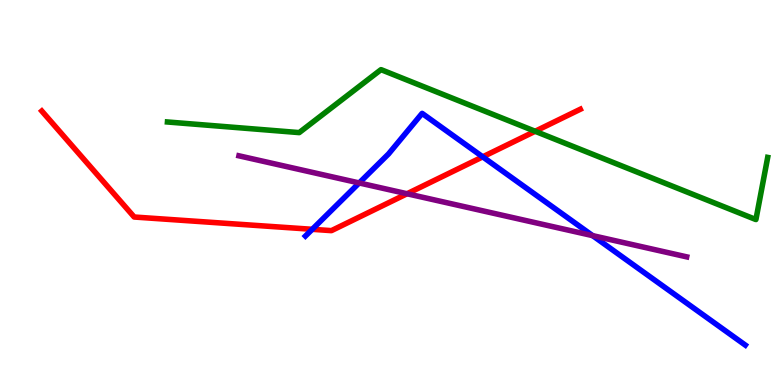[{'lines': ['blue', 'red'], 'intersections': [{'x': 4.03, 'y': 4.04}, {'x': 6.23, 'y': 5.93}]}, {'lines': ['green', 'red'], 'intersections': [{'x': 6.91, 'y': 6.59}]}, {'lines': ['purple', 'red'], 'intersections': [{'x': 5.25, 'y': 4.97}]}, {'lines': ['blue', 'green'], 'intersections': []}, {'lines': ['blue', 'purple'], 'intersections': [{'x': 4.63, 'y': 5.25}, {'x': 7.65, 'y': 3.88}]}, {'lines': ['green', 'purple'], 'intersections': []}]